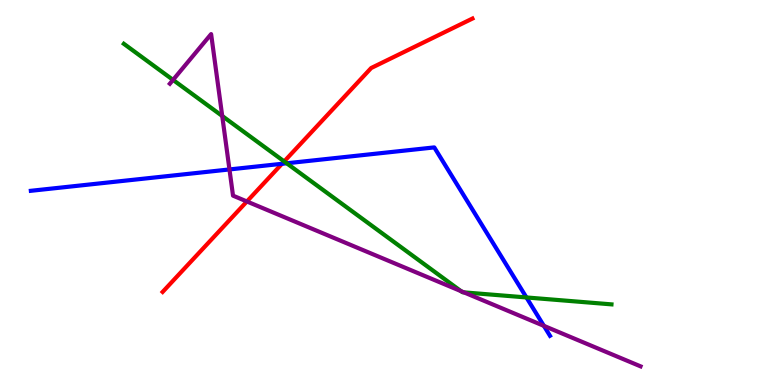[{'lines': ['blue', 'red'], 'intersections': [{'x': 3.64, 'y': 5.75}]}, {'lines': ['green', 'red'], 'intersections': [{'x': 3.67, 'y': 5.81}]}, {'lines': ['purple', 'red'], 'intersections': [{'x': 3.19, 'y': 4.77}]}, {'lines': ['blue', 'green'], 'intersections': [{'x': 3.7, 'y': 5.76}, {'x': 6.79, 'y': 2.27}]}, {'lines': ['blue', 'purple'], 'intersections': [{'x': 2.96, 'y': 5.6}, {'x': 7.02, 'y': 1.54}]}, {'lines': ['green', 'purple'], 'intersections': [{'x': 2.23, 'y': 7.92}, {'x': 2.87, 'y': 6.99}, {'x': 5.95, 'y': 2.44}, {'x': 5.99, 'y': 2.41}]}]